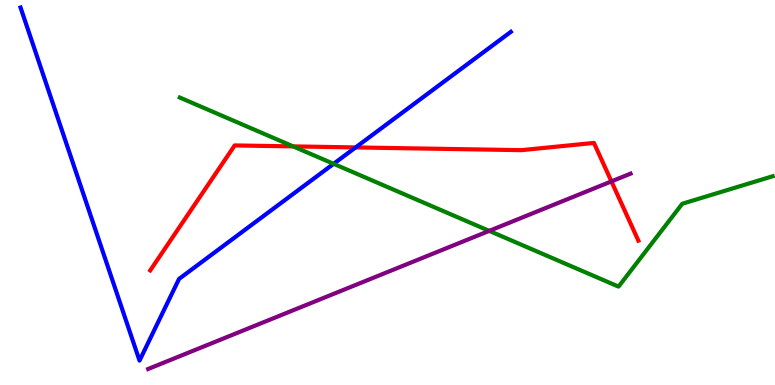[{'lines': ['blue', 'red'], 'intersections': [{'x': 4.59, 'y': 6.17}]}, {'lines': ['green', 'red'], 'intersections': [{'x': 3.78, 'y': 6.2}]}, {'lines': ['purple', 'red'], 'intersections': [{'x': 7.89, 'y': 5.29}]}, {'lines': ['blue', 'green'], 'intersections': [{'x': 4.3, 'y': 5.74}]}, {'lines': ['blue', 'purple'], 'intersections': []}, {'lines': ['green', 'purple'], 'intersections': [{'x': 6.31, 'y': 4.0}]}]